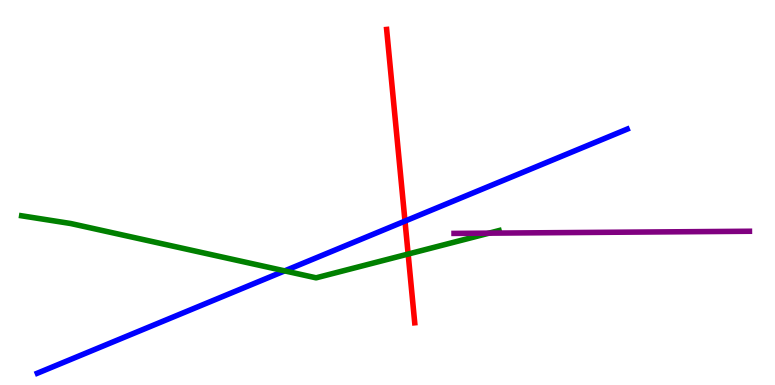[{'lines': ['blue', 'red'], 'intersections': [{'x': 5.23, 'y': 4.26}]}, {'lines': ['green', 'red'], 'intersections': [{'x': 5.27, 'y': 3.4}]}, {'lines': ['purple', 'red'], 'intersections': []}, {'lines': ['blue', 'green'], 'intersections': [{'x': 3.67, 'y': 2.96}]}, {'lines': ['blue', 'purple'], 'intersections': []}, {'lines': ['green', 'purple'], 'intersections': [{'x': 6.31, 'y': 3.94}]}]